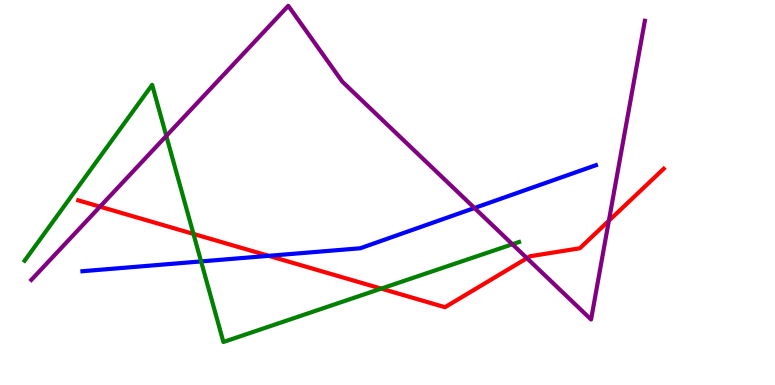[{'lines': ['blue', 'red'], 'intersections': [{'x': 3.47, 'y': 3.36}]}, {'lines': ['green', 'red'], 'intersections': [{'x': 2.5, 'y': 3.92}, {'x': 4.92, 'y': 2.5}]}, {'lines': ['purple', 'red'], 'intersections': [{'x': 1.29, 'y': 4.63}, {'x': 6.8, 'y': 3.29}, {'x': 7.86, 'y': 4.27}]}, {'lines': ['blue', 'green'], 'intersections': [{'x': 2.59, 'y': 3.21}]}, {'lines': ['blue', 'purple'], 'intersections': [{'x': 6.12, 'y': 4.6}]}, {'lines': ['green', 'purple'], 'intersections': [{'x': 2.15, 'y': 6.47}, {'x': 6.61, 'y': 3.66}]}]